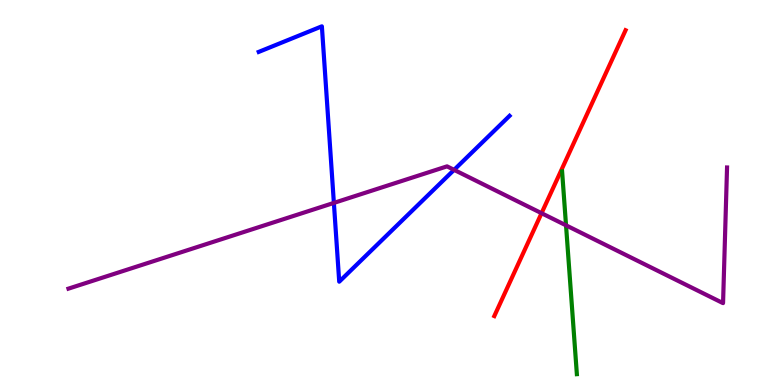[{'lines': ['blue', 'red'], 'intersections': []}, {'lines': ['green', 'red'], 'intersections': []}, {'lines': ['purple', 'red'], 'intersections': [{'x': 6.99, 'y': 4.46}]}, {'lines': ['blue', 'green'], 'intersections': []}, {'lines': ['blue', 'purple'], 'intersections': [{'x': 4.31, 'y': 4.73}, {'x': 5.86, 'y': 5.59}]}, {'lines': ['green', 'purple'], 'intersections': [{'x': 7.3, 'y': 4.15}]}]